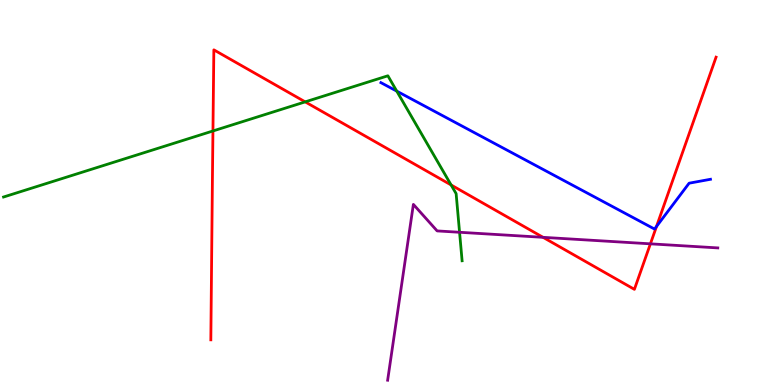[{'lines': ['blue', 'red'], 'intersections': [{'x': 8.47, 'y': 4.12}]}, {'lines': ['green', 'red'], 'intersections': [{'x': 2.75, 'y': 6.6}, {'x': 3.94, 'y': 7.35}, {'x': 5.82, 'y': 5.2}]}, {'lines': ['purple', 'red'], 'intersections': [{'x': 7.01, 'y': 3.84}, {'x': 8.39, 'y': 3.67}]}, {'lines': ['blue', 'green'], 'intersections': [{'x': 5.12, 'y': 7.63}]}, {'lines': ['blue', 'purple'], 'intersections': []}, {'lines': ['green', 'purple'], 'intersections': [{'x': 5.93, 'y': 3.97}]}]